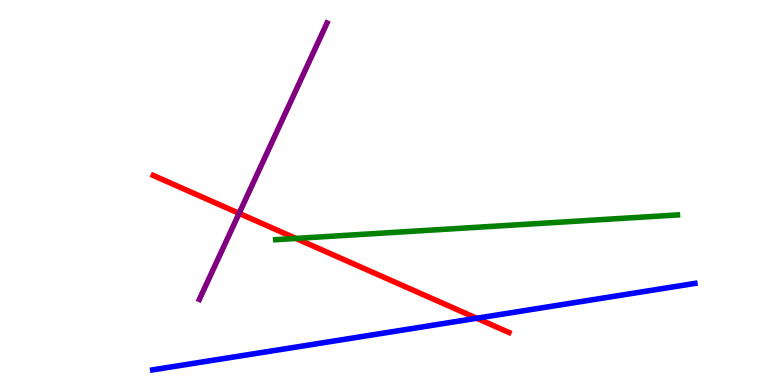[{'lines': ['blue', 'red'], 'intersections': [{'x': 6.15, 'y': 1.73}]}, {'lines': ['green', 'red'], 'intersections': [{'x': 3.82, 'y': 3.81}]}, {'lines': ['purple', 'red'], 'intersections': [{'x': 3.09, 'y': 4.46}]}, {'lines': ['blue', 'green'], 'intersections': []}, {'lines': ['blue', 'purple'], 'intersections': []}, {'lines': ['green', 'purple'], 'intersections': []}]